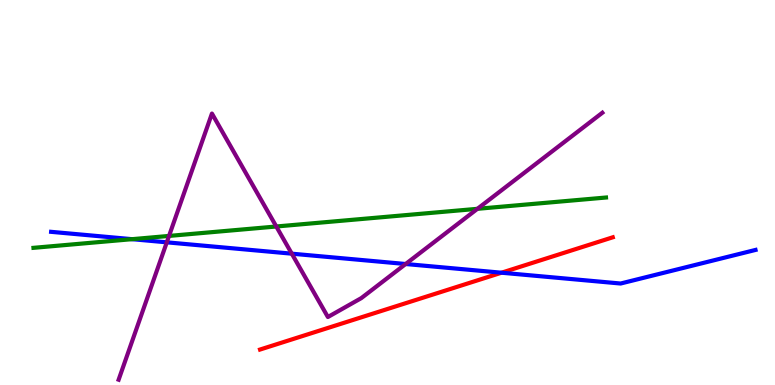[{'lines': ['blue', 'red'], 'intersections': [{'x': 6.47, 'y': 2.92}]}, {'lines': ['green', 'red'], 'intersections': []}, {'lines': ['purple', 'red'], 'intersections': []}, {'lines': ['blue', 'green'], 'intersections': [{'x': 1.7, 'y': 3.79}]}, {'lines': ['blue', 'purple'], 'intersections': [{'x': 2.15, 'y': 3.71}, {'x': 3.77, 'y': 3.41}, {'x': 5.23, 'y': 3.14}]}, {'lines': ['green', 'purple'], 'intersections': [{'x': 2.18, 'y': 3.87}, {'x': 3.57, 'y': 4.12}, {'x': 6.16, 'y': 4.58}]}]